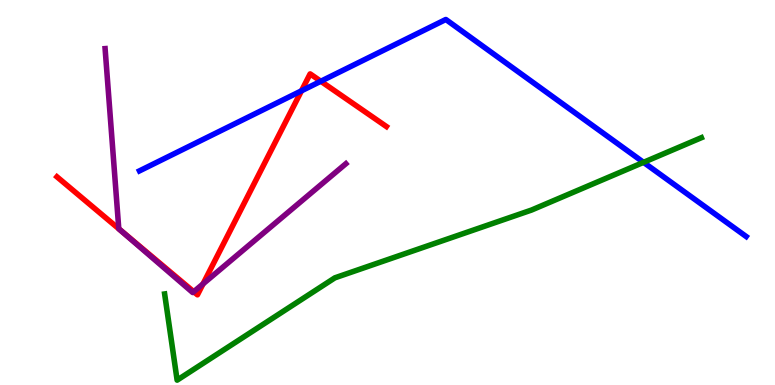[{'lines': ['blue', 'red'], 'intersections': [{'x': 3.89, 'y': 7.64}, {'x': 4.14, 'y': 7.89}]}, {'lines': ['green', 'red'], 'intersections': []}, {'lines': ['purple', 'red'], 'intersections': [{'x': 1.53, 'y': 4.06}, {'x': 2.5, 'y': 2.42}, {'x': 2.62, 'y': 2.63}]}, {'lines': ['blue', 'green'], 'intersections': [{'x': 8.3, 'y': 5.78}]}, {'lines': ['blue', 'purple'], 'intersections': []}, {'lines': ['green', 'purple'], 'intersections': []}]